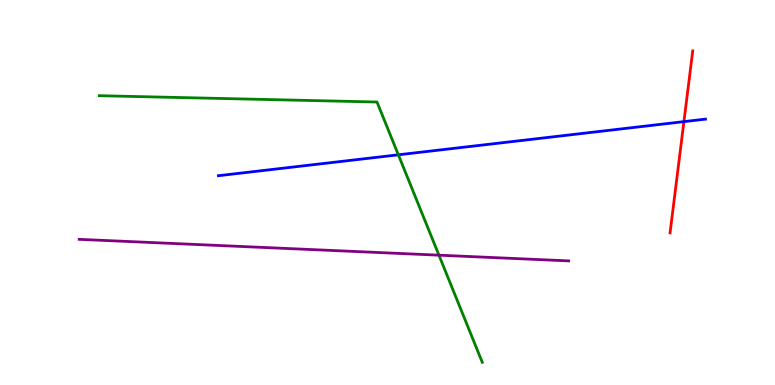[{'lines': ['blue', 'red'], 'intersections': [{'x': 8.82, 'y': 6.84}]}, {'lines': ['green', 'red'], 'intersections': []}, {'lines': ['purple', 'red'], 'intersections': []}, {'lines': ['blue', 'green'], 'intersections': [{'x': 5.14, 'y': 5.98}]}, {'lines': ['blue', 'purple'], 'intersections': []}, {'lines': ['green', 'purple'], 'intersections': [{'x': 5.66, 'y': 3.37}]}]